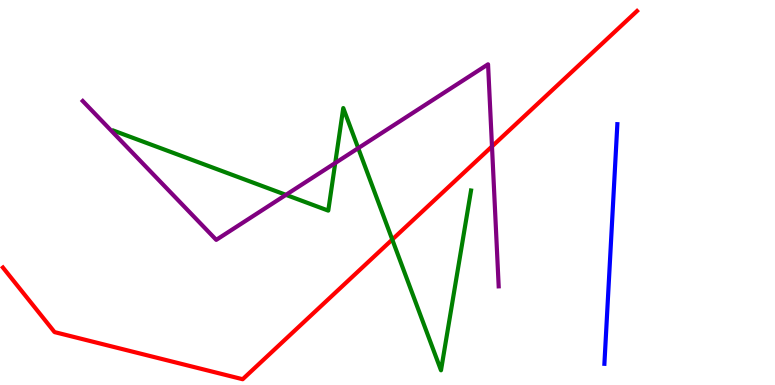[{'lines': ['blue', 'red'], 'intersections': []}, {'lines': ['green', 'red'], 'intersections': [{'x': 5.06, 'y': 3.78}]}, {'lines': ['purple', 'red'], 'intersections': [{'x': 6.35, 'y': 6.2}]}, {'lines': ['blue', 'green'], 'intersections': []}, {'lines': ['blue', 'purple'], 'intersections': []}, {'lines': ['green', 'purple'], 'intersections': [{'x': 3.69, 'y': 4.94}, {'x': 4.33, 'y': 5.77}, {'x': 4.62, 'y': 6.15}]}]